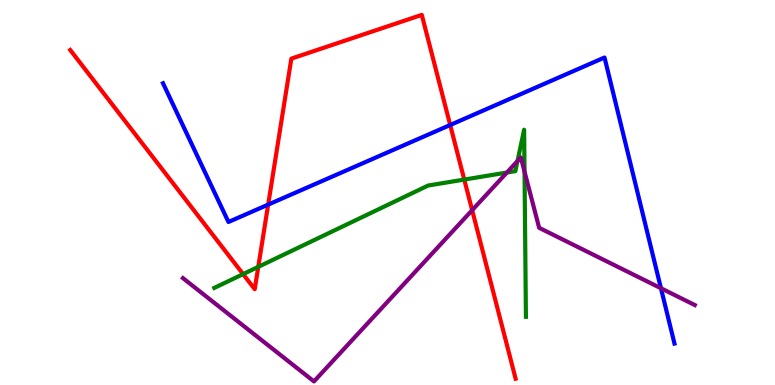[{'lines': ['blue', 'red'], 'intersections': [{'x': 3.46, 'y': 4.69}, {'x': 5.81, 'y': 6.75}]}, {'lines': ['green', 'red'], 'intersections': [{'x': 3.14, 'y': 2.88}, {'x': 3.33, 'y': 3.07}, {'x': 5.99, 'y': 5.34}]}, {'lines': ['purple', 'red'], 'intersections': [{'x': 6.09, 'y': 4.54}]}, {'lines': ['blue', 'green'], 'intersections': []}, {'lines': ['blue', 'purple'], 'intersections': [{'x': 8.53, 'y': 2.51}]}, {'lines': ['green', 'purple'], 'intersections': [{'x': 6.54, 'y': 5.52}, {'x': 6.68, 'y': 5.82}, {'x': 6.77, 'y': 5.54}]}]